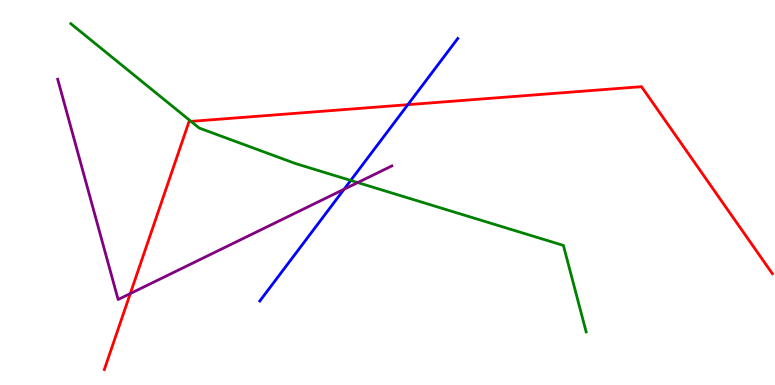[{'lines': ['blue', 'red'], 'intersections': [{'x': 5.26, 'y': 7.28}]}, {'lines': ['green', 'red'], 'intersections': [{'x': 2.46, 'y': 6.85}]}, {'lines': ['purple', 'red'], 'intersections': [{'x': 1.68, 'y': 2.37}]}, {'lines': ['blue', 'green'], 'intersections': [{'x': 4.53, 'y': 5.31}]}, {'lines': ['blue', 'purple'], 'intersections': [{'x': 4.44, 'y': 5.08}]}, {'lines': ['green', 'purple'], 'intersections': [{'x': 4.62, 'y': 5.26}]}]